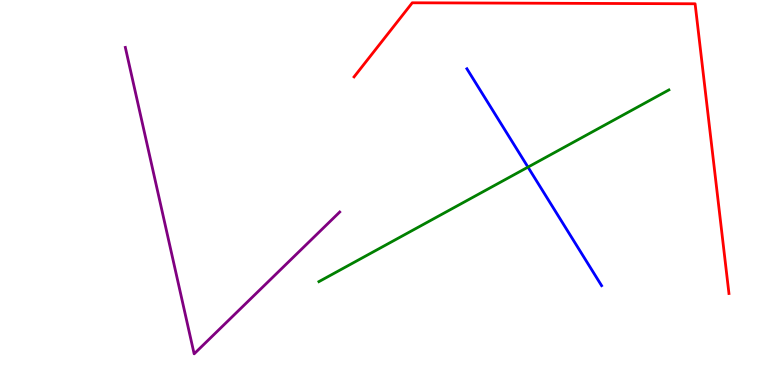[{'lines': ['blue', 'red'], 'intersections': []}, {'lines': ['green', 'red'], 'intersections': []}, {'lines': ['purple', 'red'], 'intersections': []}, {'lines': ['blue', 'green'], 'intersections': [{'x': 6.81, 'y': 5.66}]}, {'lines': ['blue', 'purple'], 'intersections': []}, {'lines': ['green', 'purple'], 'intersections': []}]